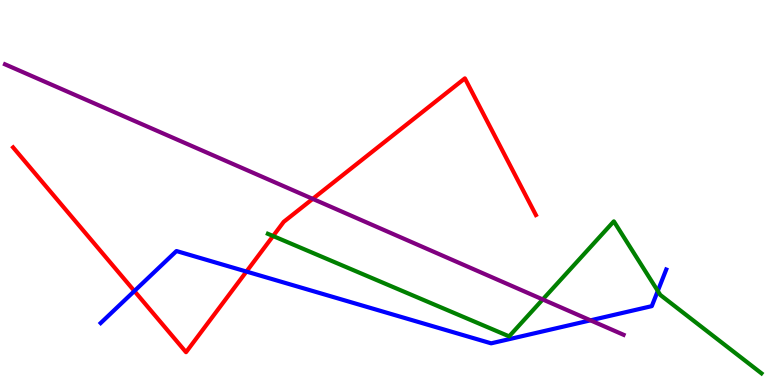[{'lines': ['blue', 'red'], 'intersections': [{'x': 1.73, 'y': 2.44}, {'x': 3.18, 'y': 2.95}]}, {'lines': ['green', 'red'], 'intersections': [{'x': 3.52, 'y': 3.87}]}, {'lines': ['purple', 'red'], 'intersections': [{'x': 4.04, 'y': 4.83}]}, {'lines': ['blue', 'green'], 'intersections': [{'x': 8.49, 'y': 2.44}]}, {'lines': ['blue', 'purple'], 'intersections': [{'x': 7.62, 'y': 1.68}]}, {'lines': ['green', 'purple'], 'intersections': [{'x': 7.0, 'y': 2.22}]}]